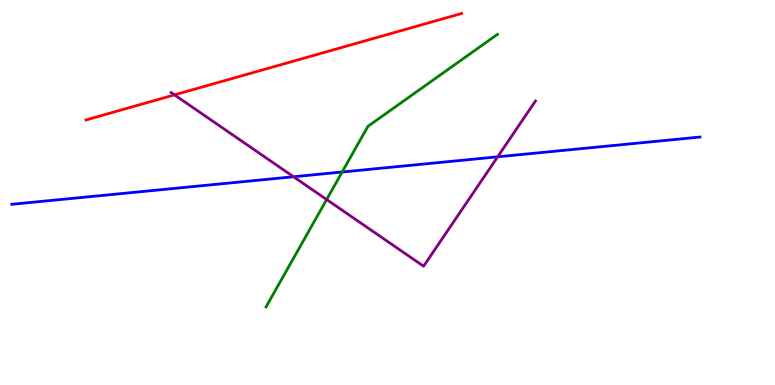[{'lines': ['blue', 'red'], 'intersections': []}, {'lines': ['green', 'red'], 'intersections': []}, {'lines': ['purple', 'red'], 'intersections': [{'x': 2.25, 'y': 7.54}]}, {'lines': ['blue', 'green'], 'intersections': [{'x': 4.42, 'y': 5.53}]}, {'lines': ['blue', 'purple'], 'intersections': [{'x': 3.79, 'y': 5.41}, {'x': 6.42, 'y': 5.93}]}, {'lines': ['green', 'purple'], 'intersections': [{'x': 4.21, 'y': 4.82}]}]